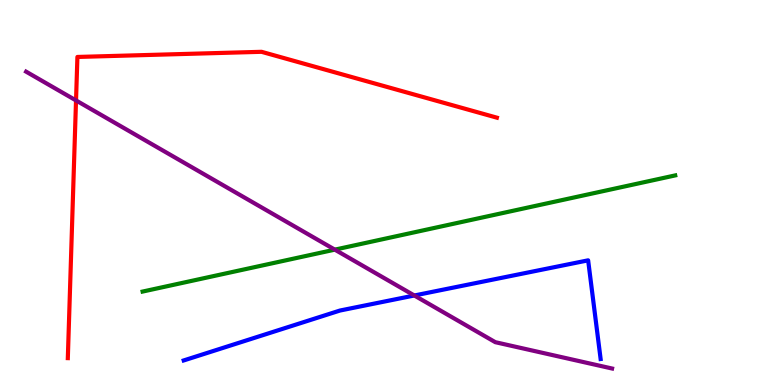[{'lines': ['blue', 'red'], 'intersections': []}, {'lines': ['green', 'red'], 'intersections': []}, {'lines': ['purple', 'red'], 'intersections': [{'x': 0.981, 'y': 7.39}]}, {'lines': ['blue', 'green'], 'intersections': []}, {'lines': ['blue', 'purple'], 'intersections': [{'x': 5.35, 'y': 2.32}]}, {'lines': ['green', 'purple'], 'intersections': [{'x': 4.32, 'y': 3.52}]}]